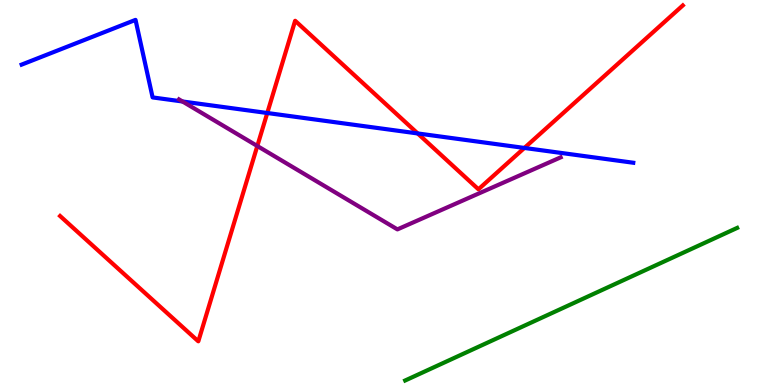[{'lines': ['blue', 'red'], 'intersections': [{'x': 3.45, 'y': 7.06}, {'x': 5.39, 'y': 6.53}, {'x': 6.77, 'y': 6.16}]}, {'lines': ['green', 'red'], 'intersections': []}, {'lines': ['purple', 'red'], 'intersections': [{'x': 3.32, 'y': 6.21}]}, {'lines': ['blue', 'green'], 'intersections': []}, {'lines': ['blue', 'purple'], 'intersections': [{'x': 2.35, 'y': 7.36}]}, {'lines': ['green', 'purple'], 'intersections': []}]